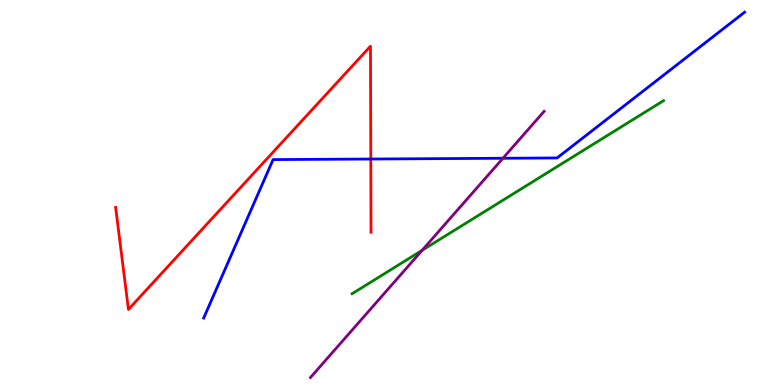[{'lines': ['blue', 'red'], 'intersections': [{'x': 4.78, 'y': 5.87}]}, {'lines': ['green', 'red'], 'intersections': []}, {'lines': ['purple', 'red'], 'intersections': []}, {'lines': ['blue', 'green'], 'intersections': []}, {'lines': ['blue', 'purple'], 'intersections': [{'x': 6.49, 'y': 5.89}]}, {'lines': ['green', 'purple'], 'intersections': [{'x': 5.45, 'y': 3.5}]}]